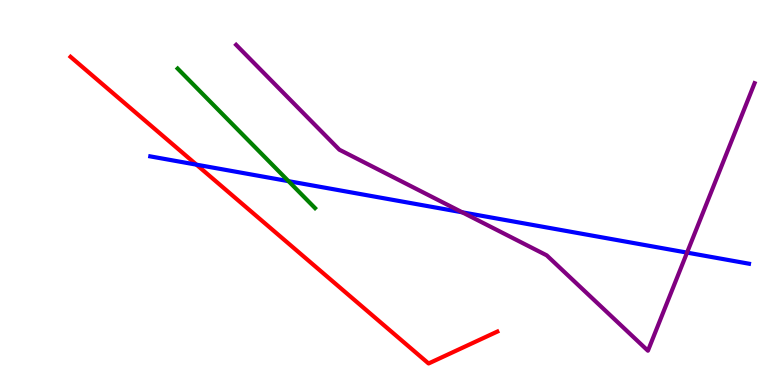[{'lines': ['blue', 'red'], 'intersections': [{'x': 2.53, 'y': 5.72}]}, {'lines': ['green', 'red'], 'intersections': []}, {'lines': ['purple', 'red'], 'intersections': []}, {'lines': ['blue', 'green'], 'intersections': [{'x': 3.72, 'y': 5.29}]}, {'lines': ['blue', 'purple'], 'intersections': [{'x': 5.96, 'y': 4.49}, {'x': 8.87, 'y': 3.44}]}, {'lines': ['green', 'purple'], 'intersections': []}]